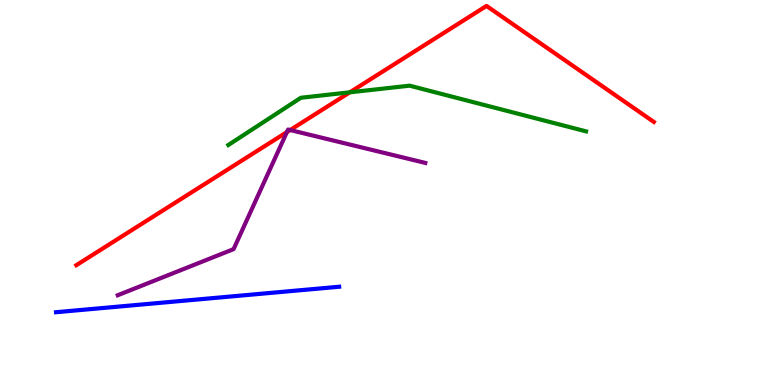[{'lines': ['blue', 'red'], 'intersections': []}, {'lines': ['green', 'red'], 'intersections': [{'x': 4.51, 'y': 7.6}]}, {'lines': ['purple', 'red'], 'intersections': [{'x': 3.7, 'y': 6.57}, {'x': 3.74, 'y': 6.62}]}, {'lines': ['blue', 'green'], 'intersections': []}, {'lines': ['blue', 'purple'], 'intersections': []}, {'lines': ['green', 'purple'], 'intersections': []}]